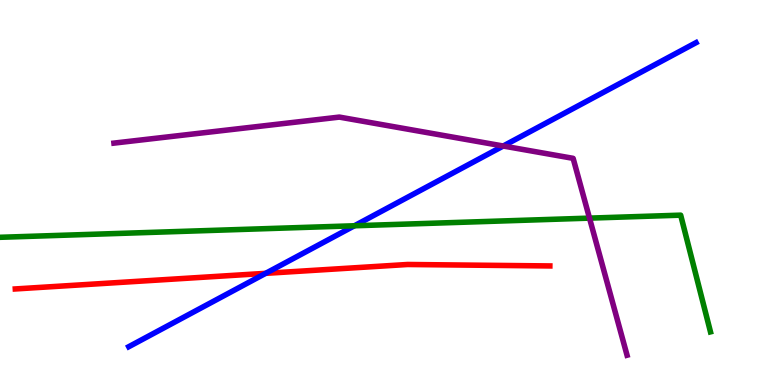[{'lines': ['blue', 'red'], 'intersections': [{'x': 3.43, 'y': 2.9}]}, {'lines': ['green', 'red'], 'intersections': []}, {'lines': ['purple', 'red'], 'intersections': []}, {'lines': ['blue', 'green'], 'intersections': [{'x': 4.57, 'y': 4.14}]}, {'lines': ['blue', 'purple'], 'intersections': [{'x': 6.49, 'y': 6.21}]}, {'lines': ['green', 'purple'], 'intersections': [{'x': 7.61, 'y': 4.33}]}]